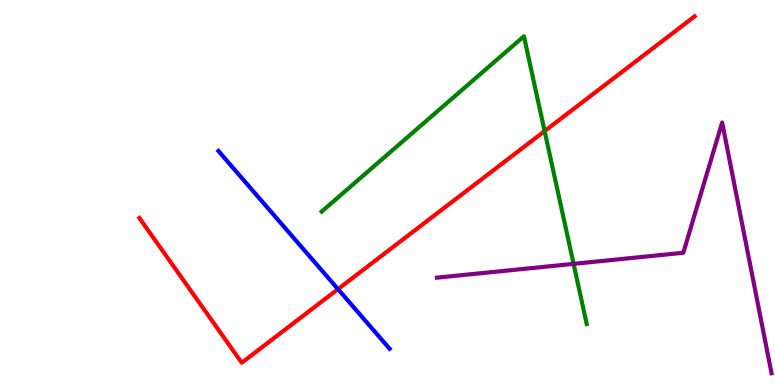[{'lines': ['blue', 'red'], 'intersections': [{'x': 4.36, 'y': 2.49}]}, {'lines': ['green', 'red'], 'intersections': [{'x': 7.03, 'y': 6.59}]}, {'lines': ['purple', 'red'], 'intersections': []}, {'lines': ['blue', 'green'], 'intersections': []}, {'lines': ['blue', 'purple'], 'intersections': []}, {'lines': ['green', 'purple'], 'intersections': [{'x': 7.4, 'y': 3.15}]}]